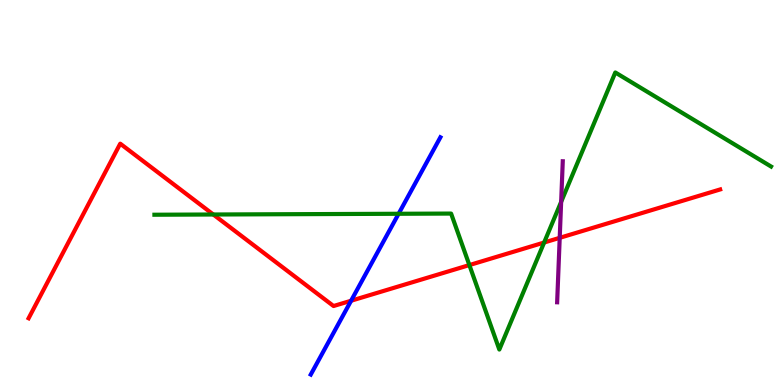[{'lines': ['blue', 'red'], 'intersections': [{'x': 4.53, 'y': 2.19}]}, {'lines': ['green', 'red'], 'intersections': [{'x': 2.75, 'y': 4.43}, {'x': 6.06, 'y': 3.12}, {'x': 7.02, 'y': 3.7}]}, {'lines': ['purple', 'red'], 'intersections': [{'x': 7.22, 'y': 3.82}]}, {'lines': ['blue', 'green'], 'intersections': [{'x': 5.14, 'y': 4.45}]}, {'lines': ['blue', 'purple'], 'intersections': []}, {'lines': ['green', 'purple'], 'intersections': [{'x': 7.24, 'y': 4.76}]}]